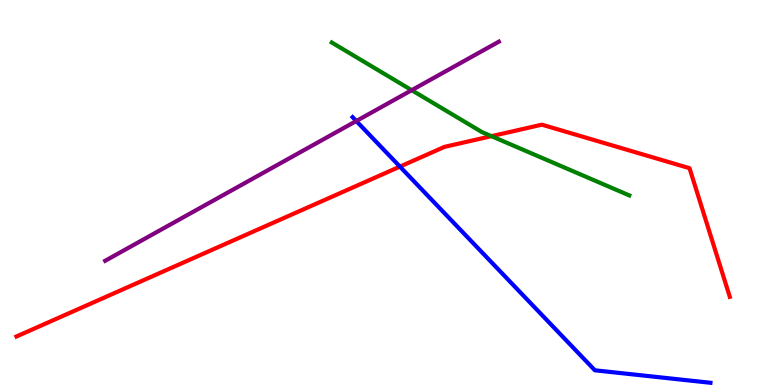[{'lines': ['blue', 'red'], 'intersections': [{'x': 5.16, 'y': 5.67}]}, {'lines': ['green', 'red'], 'intersections': [{'x': 6.34, 'y': 6.46}]}, {'lines': ['purple', 'red'], 'intersections': []}, {'lines': ['blue', 'green'], 'intersections': []}, {'lines': ['blue', 'purple'], 'intersections': [{'x': 4.6, 'y': 6.86}]}, {'lines': ['green', 'purple'], 'intersections': [{'x': 5.31, 'y': 7.66}]}]